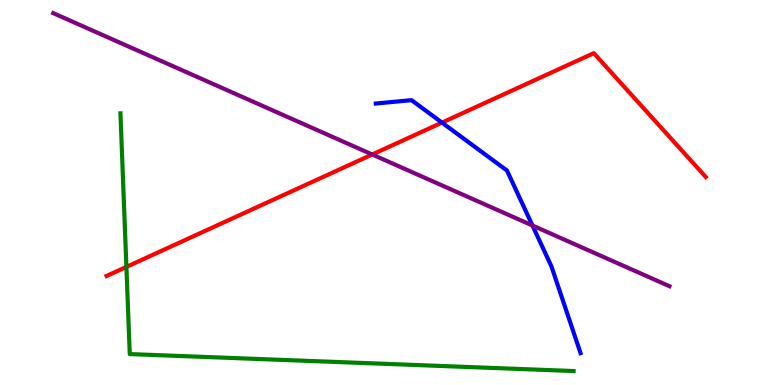[{'lines': ['blue', 'red'], 'intersections': [{'x': 5.7, 'y': 6.82}]}, {'lines': ['green', 'red'], 'intersections': [{'x': 1.63, 'y': 3.07}]}, {'lines': ['purple', 'red'], 'intersections': [{'x': 4.8, 'y': 5.99}]}, {'lines': ['blue', 'green'], 'intersections': []}, {'lines': ['blue', 'purple'], 'intersections': [{'x': 6.87, 'y': 4.14}]}, {'lines': ['green', 'purple'], 'intersections': []}]